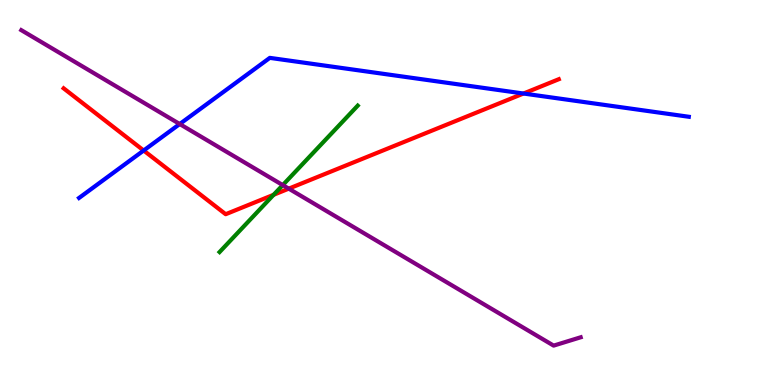[{'lines': ['blue', 'red'], 'intersections': [{'x': 1.85, 'y': 6.09}, {'x': 6.75, 'y': 7.57}]}, {'lines': ['green', 'red'], 'intersections': [{'x': 3.53, 'y': 4.94}]}, {'lines': ['purple', 'red'], 'intersections': [{'x': 3.73, 'y': 5.1}]}, {'lines': ['blue', 'green'], 'intersections': []}, {'lines': ['blue', 'purple'], 'intersections': [{'x': 2.32, 'y': 6.78}]}, {'lines': ['green', 'purple'], 'intersections': [{'x': 3.65, 'y': 5.19}]}]